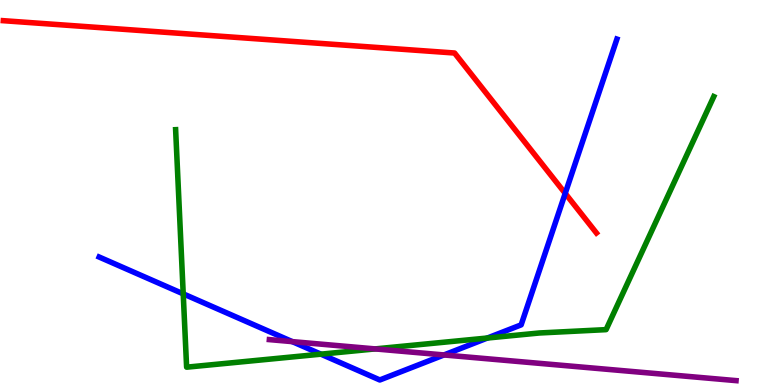[{'lines': ['blue', 'red'], 'intersections': [{'x': 7.29, 'y': 4.98}]}, {'lines': ['green', 'red'], 'intersections': []}, {'lines': ['purple', 'red'], 'intersections': []}, {'lines': ['blue', 'green'], 'intersections': [{'x': 2.36, 'y': 2.37}, {'x': 4.14, 'y': 0.801}, {'x': 6.29, 'y': 1.22}]}, {'lines': ['blue', 'purple'], 'intersections': [{'x': 3.77, 'y': 1.13}, {'x': 5.73, 'y': 0.78}]}, {'lines': ['green', 'purple'], 'intersections': [{'x': 4.84, 'y': 0.938}]}]